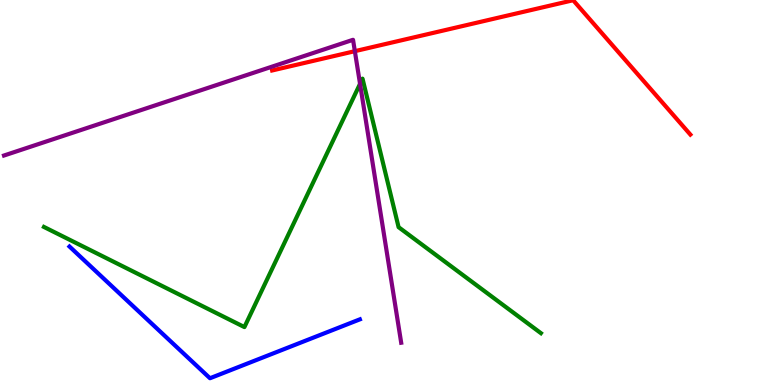[{'lines': ['blue', 'red'], 'intersections': []}, {'lines': ['green', 'red'], 'intersections': []}, {'lines': ['purple', 'red'], 'intersections': [{'x': 4.58, 'y': 8.67}]}, {'lines': ['blue', 'green'], 'intersections': []}, {'lines': ['blue', 'purple'], 'intersections': []}, {'lines': ['green', 'purple'], 'intersections': [{'x': 4.65, 'y': 7.82}]}]